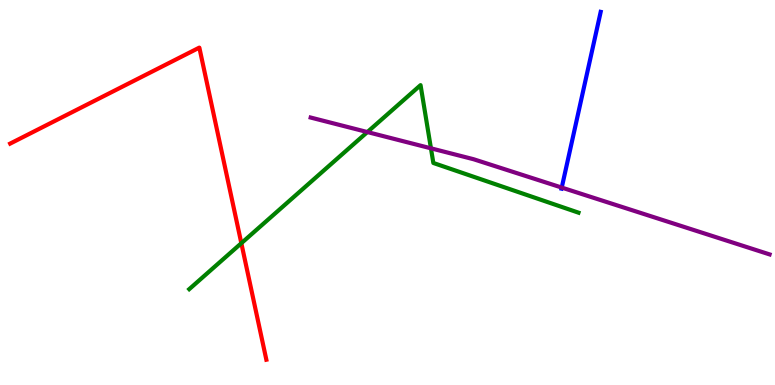[{'lines': ['blue', 'red'], 'intersections': []}, {'lines': ['green', 'red'], 'intersections': [{'x': 3.11, 'y': 3.68}]}, {'lines': ['purple', 'red'], 'intersections': []}, {'lines': ['blue', 'green'], 'intersections': []}, {'lines': ['blue', 'purple'], 'intersections': [{'x': 7.25, 'y': 5.13}]}, {'lines': ['green', 'purple'], 'intersections': [{'x': 4.74, 'y': 6.57}, {'x': 5.56, 'y': 6.15}]}]